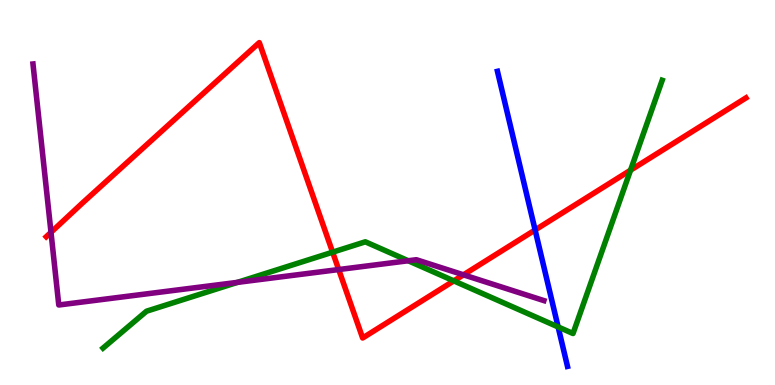[{'lines': ['blue', 'red'], 'intersections': [{'x': 6.9, 'y': 4.03}]}, {'lines': ['green', 'red'], 'intersections': [{'x': 4.29, 'y': 3.45}, {'x': 5.86, 'y': 2.7}, {'x': 8.14, 'y': 5.58}]}, {'lines': ['purple', 'red'], 'intersections': [{'x': 0.658, 'y': 3.97}, {'x': 4.37, 'y': 3.0}, {'x': 5.98, 'y': 2.86}]}, {'lines': ['blue', 'green'], 'intersections': [{'x': 7.2, 'y': 1.51}]}, {'lines': ['blue', 'purple'], 'intersections': []}, {'lines': ['green', 'purple'], 'intersections': [{'x': 3.06, 'y': 2.67}, {'x': 5.27, 'y': 3.23}]}]